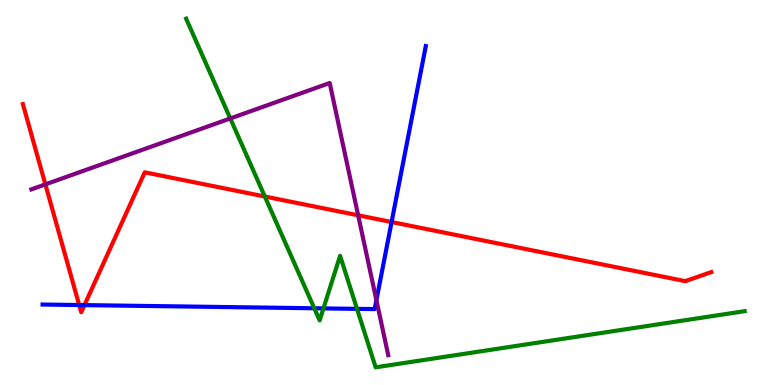[{'lines': ['blue', 'red'], 'intersections': [{'x': 1.02, 'y': 2.08}, {'x': 1.09, 'y': 2.08}, {'x': 5.05, 'y': 4.23}]}, {'lines': ['green', 'red'], 'intersections': [{'x': 3.42, 'y': 4.9}]}, {'lines': ['purple', 'red'], 'intersections': [{'x': 0.586, 'y': 5.21}, {'x': 4.62, 'y': 4.41}]}, {'lines': ['blue', 'green'], 'intersections': [{'x': 4.06, 'y': 1.99}, {'x': 4.17, 'y': 1.99}, {'x': 4.61, 'y': 1.98}]}, {'lines': ['blue', 'purple'], 'intersections': [{'x': 4.86, 'y': 2.2}]}, {'lines': ['green', 'purple'], 'intersections': [{'x': 2.97, 'y': 6.92}]}]